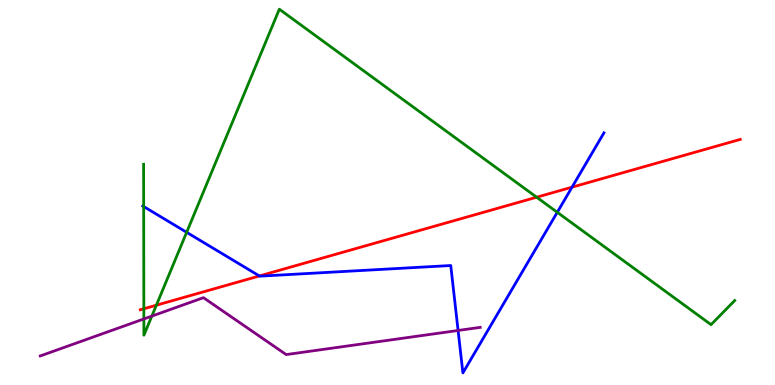[{'lines': ['blue', 'red'], 'intersections': [{'x': 3.35, 'y': 2.83}, {'x': 7.38, 'y': 5.14}]}, {'lines': ['green', 'red'], 'intersections': [{'x': 1.86, 'y': 1.98}, {'x': 2.02, 'y': 2.07}, {'x': 6.92, 'y': 4.88}]}, {'lines': ['purple', 'red'], 'intersections': []}, {'lines': ['blue', 'green'], 'intersections': [{'x': 1.85, 'y': 4.64}, {'x': 2.41, 'y': 3.97}, {'x': 7.19, 'y': 4.49}]}, {'lines': ['blue', 'purple'], 'intersections': [{'x': 5.91, 'y': 1.42}]}, {'lines': ['green', 'purple'], 'intersections': [{'x': 1.86, 'y': 1.72}, {'x': 1.96, 'y': 1.79}]}]